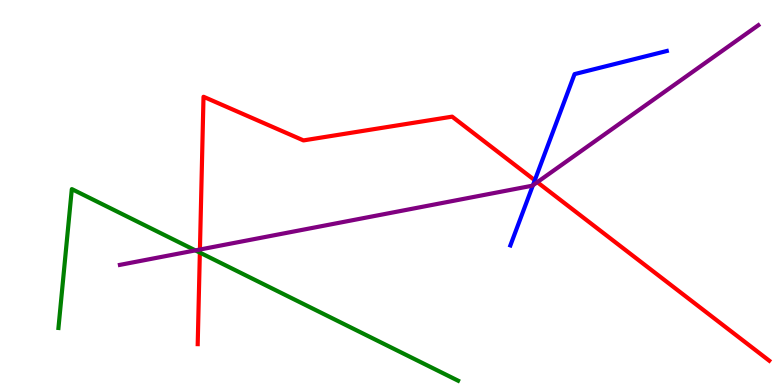[{'lines': ['blue', 'red'], 'intersections': [{'x': 6.9, 'y': 5.32}]}, {'lines': ['green', 'red'], 'intersections': [{'x': 2.58, 'y': 3.44}]}, {'lines': ['purple', 'red'], 'intersections': [{'x': 2.58, 'y': 3.52}, {'x': 6.93, 'y': 5.27}]}, {'lines': ['blue', 'green'], 'intersections': []}, {'lines': ['blue', 'purple'], 'intersections': [{'x': 6.88, 'y': 5.19}]}, {'lines': ['green', 'purple'], 'intersections': [{'x': 2.52, 'y': 3.5}]}]